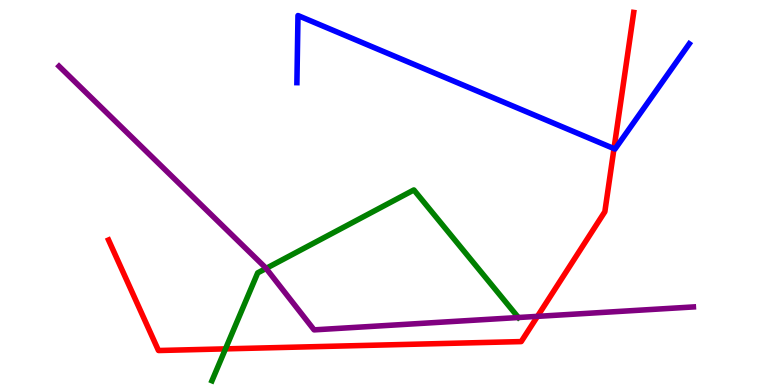[{'lines': ['blue', 'red'], 'intersections': [{'x': 7.92, 'y': 6.14}]}, {'lines': ['green', 'red'], 'intersections': [{'x': 2.91, 'y': 0.938}]}, {'lines': ['purple', 'red'], 'intersections': [{'x': 6.93, 'y': 1.78}]}, {'lines': ['blue', 'green'], 'intersections': []}, {'lines': ['blue', 'purple'], 'intersections': []}, {'lines': ['green', 'purple'], 'intersections': [{'x': 3.43, 'y': 3.03}, {'x': 6.69, 'y': 1.75}]}]